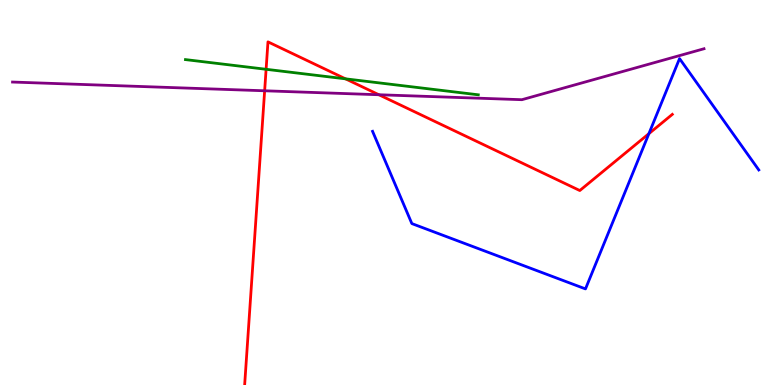[{'lines': ['blue', 'red'], 'intersections': [{'x': 8.37, 'y': 6.53}]}, {'lines': ['green', 'red'], 'intersections': [{'x': 3.43, 'y': 8.2}, {'x': 4.46, 'y': 7.95}]}, {'lines': ['purple', 'red'], 'intersections': [{'x': 3.41, 'y': 7.64}, {'x': 4.89, 'y': 7.54}]}, {'lines': ['blue', 'green'], 'intersections': []}, {'lines': ['blue', 'purple'], 'intersections': []}, {'lines': ['green', 'purple'], 'intersections': []}]